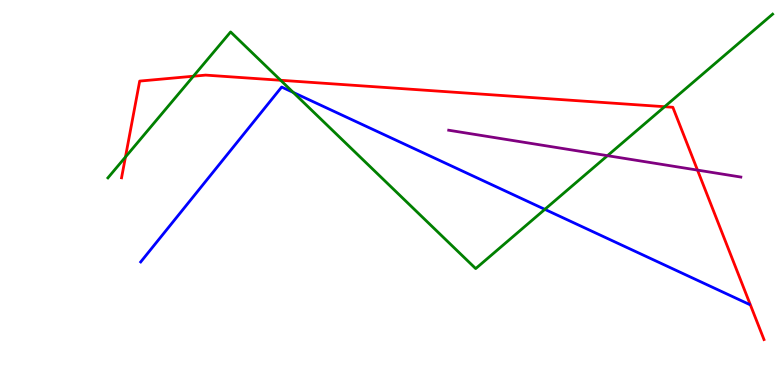[{'lines': ['blue', 'red'], 'intersections': []}, {'lines': ['green', 'red'], 'intersections': [{'x': 1.62, 'y': 5.92}, {'x': 2.5, 'y': 8.02}, {'x': 3.62, 'y': 7.91}, {'x': 8.58, 'y': 7.23}]}, {'lines': ['purple', 'red'], 'intersections': [{'x': 9.0, 'y': 5.58}]}, {'lines': ['blue', 'green'], 'intersections': [{'x': 3.78, 'y': 7.6}, {'x': 7.03, 'y': 4.56}]}, {'lines': ['blue', 'purple'], 'intersections': []}, {'lines': ['green', 'purple'], 'intersections': [{'x': 7.84, 'y': 5.96}]}]